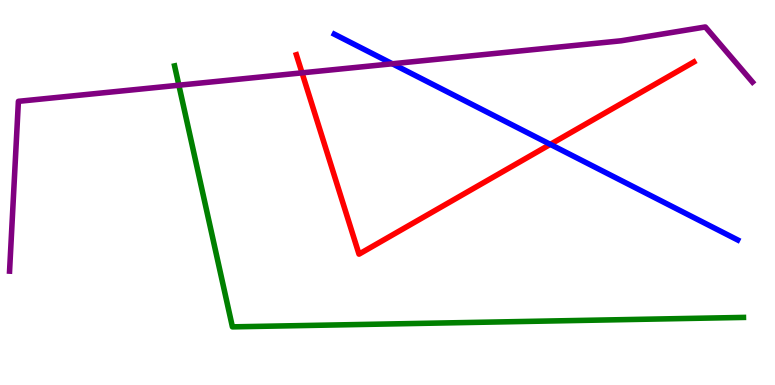[{'lines': ['blue', 'red'], 'intersections': [{'x': 7.1, 'y': 6.25}]}, {'lines': ['green', 'red'], 'intersections': []}, {'lines': ['purple', 'red'], 'intersections': [{'x': 3.9, 'y': 8.11}]}, {'lines': ['blue', 'green'], 'intersections': []}, {'lines': ['blue', 'purple'], 'intersections': [{'x': 5.06, 'y': 8.34}]}, {'lines': ['green', 'purple'], 'intersections': [{'x': 2.31, 'y': 7.79}]}]